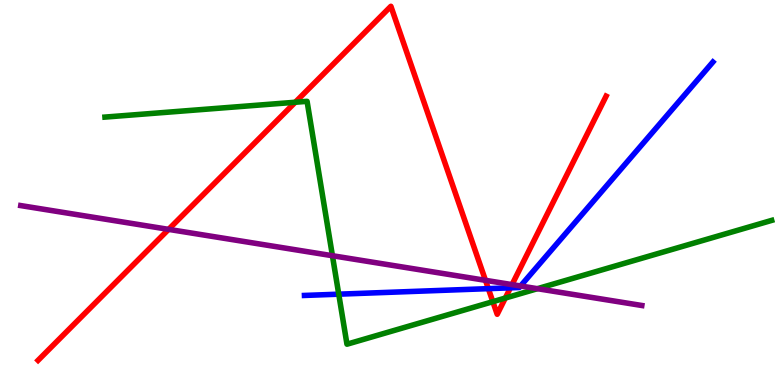[{'lines': ['blue', 'red'], 'intersections': [{'x': 6.3, 'y': 2.5}, {'x': 6.59, 'y': 2.52}]}, {'lines': ['green', 'red'], 'intersections': [{'x': 3.81, 'y': 7.34}, {'x': 6.36, 'y': 2.16}, {'x': 6.52, 'y': 2.26}]}, {'lines': ['purple', 'red'], 'intersections': [{'x': 2.18, 'y': 4.04}, {'x': 6.26, 'y': 2.72}, {'x': 6.61, 'y': 2.61}]}, {'lines': ['blue', 'green'], 'intersections': [{'x': 4.37, 'y': 2.36}]}, {'lines': ['blue', 'purple'], 'intersections': [{'x': 6.72, 'y': 2.57}]}, {'lines': ['green', 'purple'], 'intersections': [{'x': 4.29, 'y': 3.36}, {'x': 6.93, 'y': 2.5}]}]